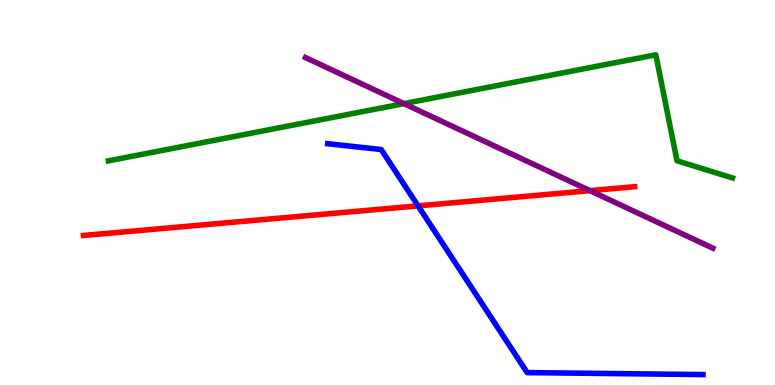[{'lines': ['blue', 'red'], 'intersections': [{'x': 5.39, 'y': 4.65}]}, {'lines': ['green', 'red'], 'intersections': []}, {'lines': ['purple', 'red'], 'intersections': [{'x': 7.61, 'y': 5.05}]}, {'lines': ['blue', 'green'], 'intersections': []}, {'lines': ['blue', 'purple'], 'intersections': []}, {'lines': ['green', 'purple'], 'intersections': [{'x': 5.21, 'y': 7.31}]}]